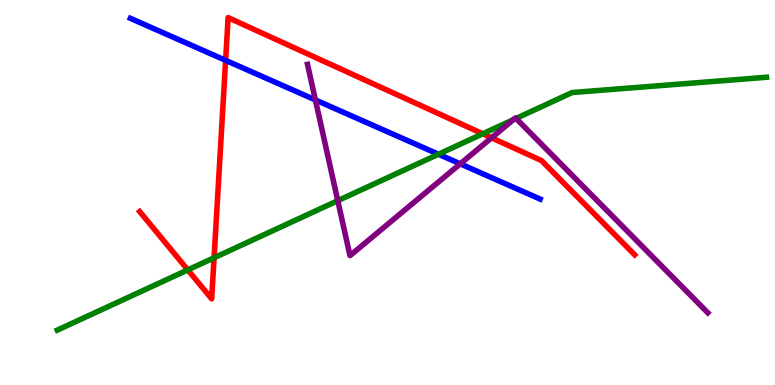[{'lines': ['blue', 'red'], 'intersections': [{'x': 2.91, 'y': 8.43}]}, {'lines': ['green', 'red'], 'intersections': [{'x': 2.42, 'y': 2.99}, {'x': 2.76, 'y': 3.3}, {'x': 6.23, 'y': 6.52}]}, {'lines': ['purple', 'red'], 'intersections': [{'x': 6.34, 'y': 6.42}]}, {'lines': ['blue', 'green'], 'intersections': [{'x': 5.66, 'y': 5.99}]}, {'lines': ['blue', 'purple'], 'intersections': [{'x': 4.07, 'y': 7.4}, {'x': 5.94, 'y': 5.74}]}, {'lines': ['green', 'purple'], 'intersections': [{'x': 4.36, 'y': 4.79}, {'x': 6.62, 'y': 6.89}, {'x': 6.66, 'y': 6.92}]}]